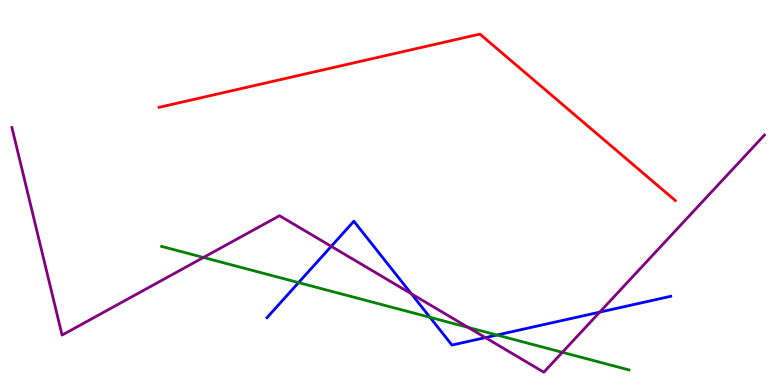[{'lines': ['blue', 'red'], 'intersections': []}, {'lines': ['green', 'red'], 'intersections': []}, {'lines': ['purple', 'red'], 'intersections': []}, {'lines': ['blue', 'green'], 'intersections': [{'x': 3.85, 'y': 2.66}, {'x': 5.55, 'y': 1.76}, {'x': 6.41, 'y': 1.3}]}, {'lines': ['blue', 'purple'], 'intersections': [{'x': 4.27, 'y': 3.6}, {'x': 5.31, 'y': 2.37}, {'x': 6.26, 'y': 1.23}, {'x': 7.74, 'y': 1.89}]}, {'lines': ['green', 'purple'], 'intersections': [{'x': 2.63, 'y': 3.31}, {'x': 6.04, 'y': 1.5}, {'x': 7.26, 'y': 0.849}]}]